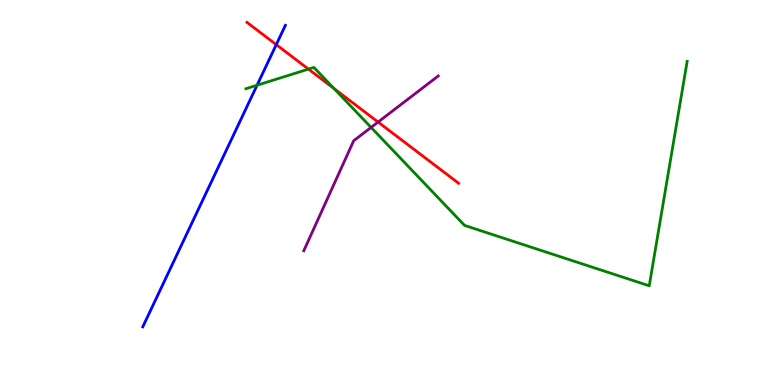[{'lines': ['blue', 'red'], 'intersections': [{'x': 3.56, 'y': 8.84}]}, {'lines': ['green', 'red'], 'intersections': [{'x': 3.98, 'y': 8.2}, {'x': 4.31, 'y': 7.7}]}, {'lines': ['purple', 'red'], 'intersections': [{'x': 4.88, 'y': 6.83}]}, {'lines': ['blue', 'green'], 'intersections': [{'x': 3.32, 'y': 7.79}]}, {'lines': ['blue', 'purple'], 'intersections': []}, {'lines': ['green', 'purple'], 'intersections': [{'x': 4.79, 'y': 6.69}]}]